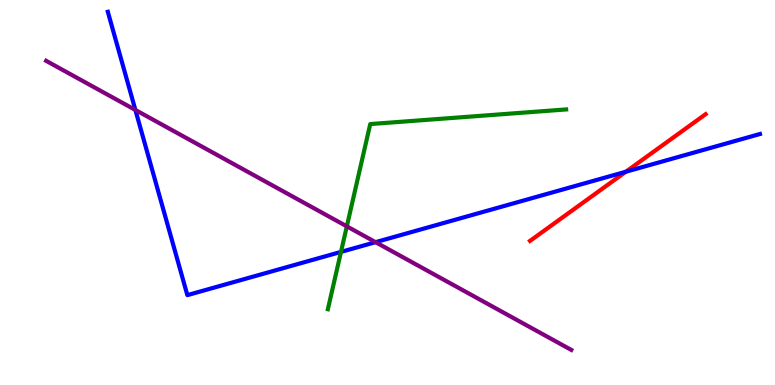[{'lines': ['blue', 'red'], 'intersections': [{'x': 8.08, 'y': 5.54}]}, {'lines': ['green', 'red'], 'intersections': []}, {'lines': ['purple', 'red'], 'intersections': []}, {'lines': ['blue', 'green'], 'intersections': [{'x': 4.4, 'y': 3.46}]}, {'lines': ['blue', 'purple'], 'intersections': [{'x': 1.75, 'y': 7.14}, {'x': 4.85, 'y': 3.71}]}, {'lines': ['green', 'purple'], 'intersections': [{'x': 4.48, 'y': 4.12}]}]